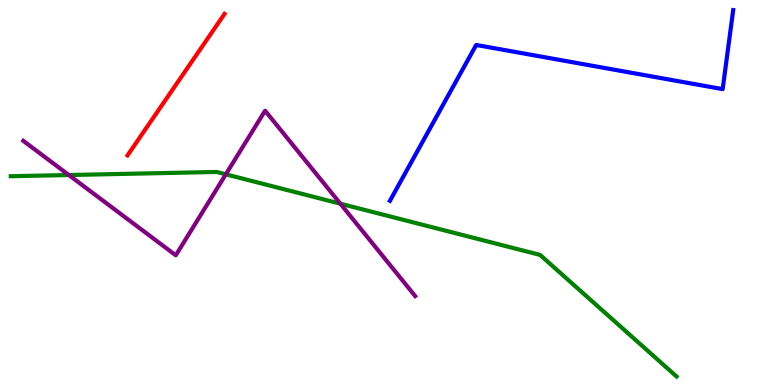[{'lines': ['blue', 'red'], 'intersections': []}, {'lines': ['green', 'red'], 'intersections': []}, {'lines': ['purple', 'red'], 'intersections': []}, {'lines': ['blue', 'green'], 'intersections': []}, {'lines': ['blue', 'purple'], 'intersections': []}, {'lines': ['green', 'purple'], 'intersections': [{'x': 0.888, 'y': 5.45}, {'x': 2.91, 'y': 5.47}, {'x': 4.39, 'y': 4.71}]}]